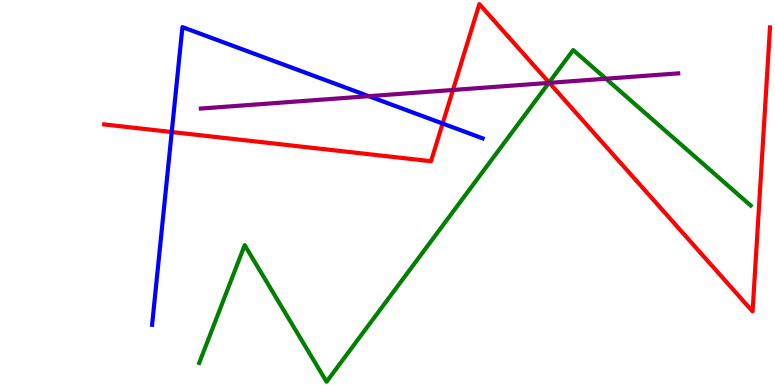[{'lines': ['blue', 'red'], 'intersections': [{'x': 2.22, 'y': 6.57}, {'x': 5.71, 'y': 6.79}]}, {'lines': ['green', 'red'], 'intersections': [{'x': 7.08, 'y': 7.86}]}, {'lines': ['purple', 'red'], 'intersections': [{'x': 5.84, 'y': 7.66}, {'x': 7.09, 'y': 7.85}]}, {'lines': ['blue', 'green'], 'intersections': []}, {'lines': ['blue', 'purple'], 'intersections': [{'x': 4.76, 'y': 7.5}]}, {'lines': ['green', 'purple'], 'intersections': [{'x': 7.08, 'y': 7.85}, {'x': 7.82, 'y': 7.96}]}]